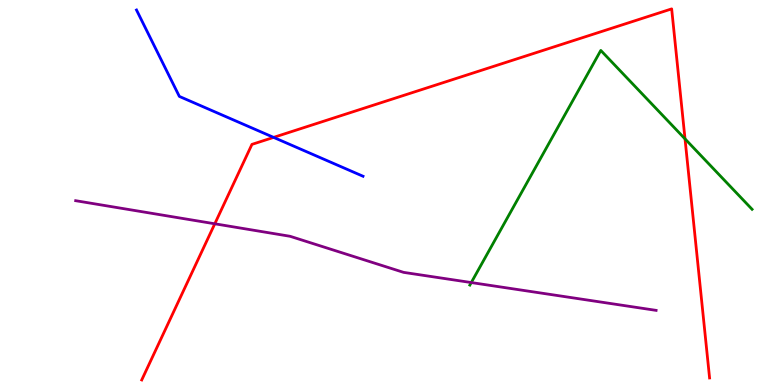[{'lines': ['blue', 'red'], 'intersections': [{'x': 3.53, 'y': 6.43}]}, {'lines': ['green', 'red'], 'intersections': [{'x': 8.84, 'y': 6.39}]}, {'lines': ['purple', 'red'], 'intersections': [{'x': 2.77, 'y': 4.19}]}, {'lines': ['blue', 'green'], 'intersections': []}, {'lines': ['blue', 'purple'], 'intersections': []}, {'lines': ['green', 'purple'], 'intersections': [{'x': 6.08, 'y': 2.66}]}]